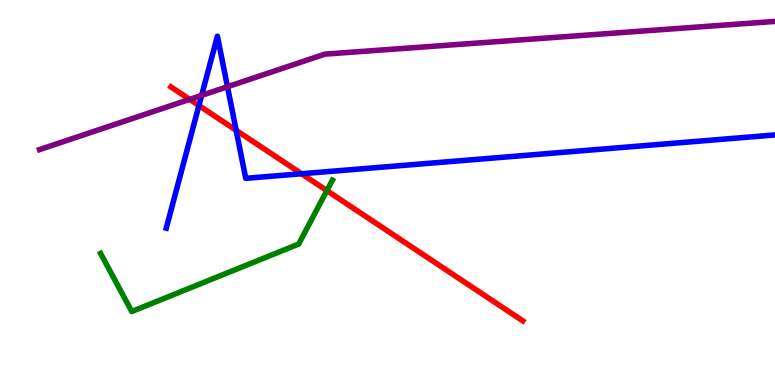[{'lines': ['blue', 'red'], 'intersections': [{'x': 2.57, 'y': 7.26}, {'x': 3.05, 'y': 6.62}, {'x': 3.89, 'y': 5.49}]}, {'lines': ['green', 'red'], 'intersections': [{'x': 4.22, 'y': 5.05}]}, {'lines': ['purple', 'red'], 'intersections': [{'x': 2.45, 'y': 7.42}]}, {'lines': ['blue', 'green'], 'intersections': []}, {'lines': ['blue', 'purple'], 'intersections': [{'x': 2.6, 'y': 7.52}, {'x': 2.94, 'y': 7.75}]}, {'lines': ['green', 'purple'], 'intersections': []}]